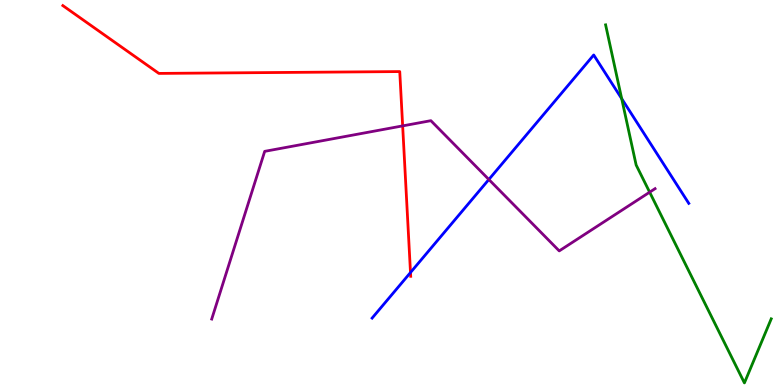[{'lines': ['blue', 'red'], 'intersections': [{'x': 5.3, 'y': 2.92}]}, {'lines': ['green', 'red'], 'intersections': []}, {'lines': ['purple', 'red'], 'intersections': [{'x': 5.2, 'y': 6.73}]}, {'lines': ['blue', 'green'], 'intersections': [{'x': 8.02, 'y': 7.44}]}, {'lines': ['blue', 'purple'], 'intersections': [{'x': 6.31, 'y': 5.34}]}, {'lines': ['green', 'purple'], 'intersections': [{'x': 8.38, 'y': 5.01}]}]